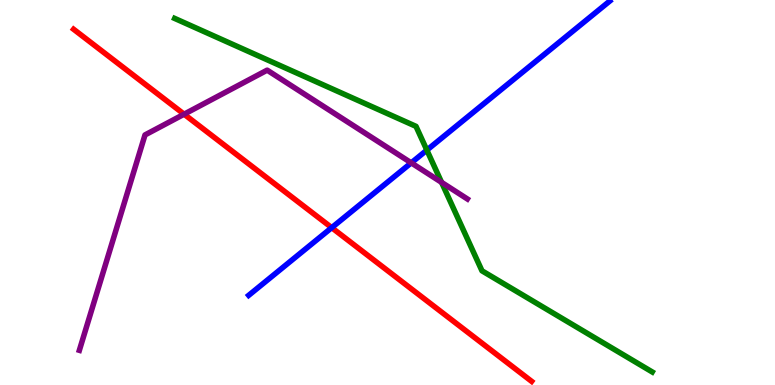[{'lines': ['blue', 'red'], 'intersections': [{'x': 4.28, 'y': 4.09}]}, {'lines': ['green', 'red'], 'intersections': []}, {'lines': ['purple', 'red'], 'intersections': [{'x': 2.38, 'y': 7.03}]}, {'lines': ['blue', 'green'], 'intersections': [{'x': 5.51, 'y': 6.1}]}, {'lines': ['blue', 'purple'], 'intersections': [{'x': 5.31, 'y': 5.77}]}, {'lines': ['green', 'purple'], 'intersections': [{'x': 5.7, 'y': 5.26}]}]